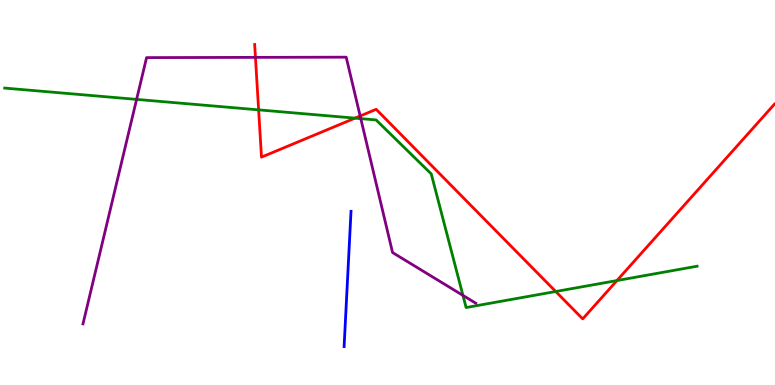[{'lines': ['blue', 'red'], 'intersections': []}, {'lines': ['green', 'red'], 'intersections': [{'x': 3.34, 'y': 7.15}, {'x': 4.58, 'y': 6.93}, {'x': 7.17, 'y': 2.43}, {'x': 7.96, 'y': 2.71}]}, {'lines': ['purple', 'red'], 'intersections': [{'x': 3.3, 'y': 8.51}, {'x': 4.65, 'y': 6.99}]}, {'lines': ['blue', 'green'], 'intersections': []}, {'lines': ['blue', 'purple'], 'intersections': []}, {'lines': ['green', 'purple'], 'intersections': [{'x': 1.76, 'y': 7.42}, {'x': 4.66, 'y': 6.92}, {'x': 5.97, 'y': 2.33}]}]